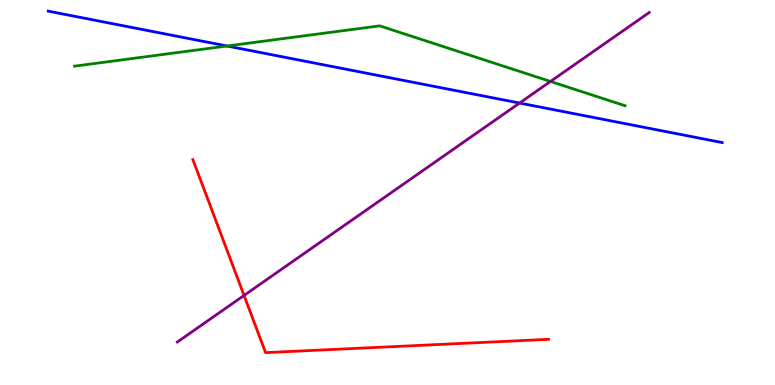[{'lines': ['blue', 'red'], 'intersections': []}, {'lines': ['green', 'red'], 'intersections': []}, {'lines': ['purple', 'red'], 'intersections': [{'x': 3.15, 'y': 2.33}]}, {'lines': ['blue', 'green'], 'intersections': [{'x': 2.93, 'y': 8.81}]}, {'lines': ['blue', 'purple'], 'intersections': [{'x': 6.7, 'y': 7.32}]}, {'lines': ['green', 'purple'], 'intersections': [{'x': 7.1, 'y': 7.88}]}]